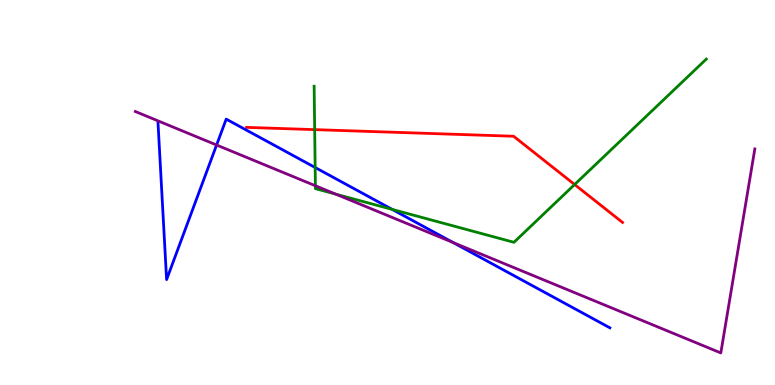[{'lines': ['blue', 'red'], 'intersections': []}, {'lines': ['green', 'red'], 'intersections': [{'x': 4.06, 'y': 6.63}, {'x': 7.41, 'y': 5.21}]}, {'lines': ['purple', 'red'], 'intersections': []}, {'lines': ['blue', 'green'], 'intersections': [{'x': 4.07, 'y': 5.65}, {'x': 5.06, 'y': 4.56}]}, {'lines': ['blue', 'purple'], 'intersections': [{'x': 2.79, 'y': 6.23}, {'x': 5.85, 'y': 3.7}]}, {'lines': ['green', 'purple'], 'intersections': [{'x': 4.07, 'y': 5.18}, {'x': 4.33, 'y': 4.96}]}]